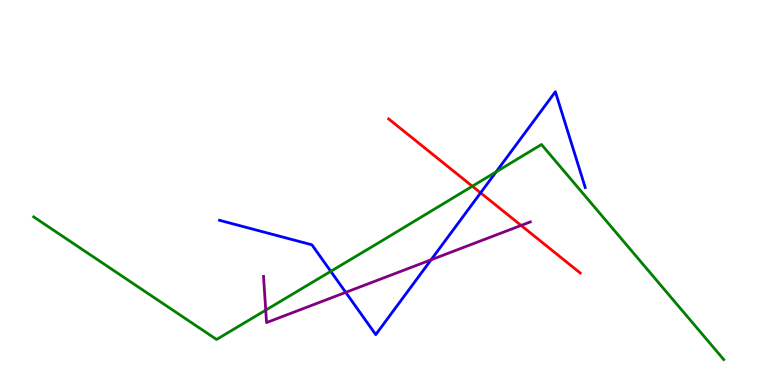[{'lines': ['blue', 'red'], 'intersections': [{'x': 6.2, 'y': 4.99}]}, {'lines': ['green', 'red'], 'intersections': [{'x': 6.09, 'y': 5.16}]}, {'lines': ['purple', 'red'], 'intersections': [{'x': 6.72, 'y': 4.14}]}, {'lines': ['blue', 'green'], 'intersections': [{'x': 4.27, 'y': 2.95}, {'x': 6.4, 'y': 5.54}]}, {'lines': ['blue', 'purple'], 'intersections': [{'x': 4.46, 'y': 2.41}, {'x': 5.56, 'y': 3.25}]}, {'lines': ['green', 'purple'], 'intersections': [{'x': 3.43, 'y': 1.94}]}]